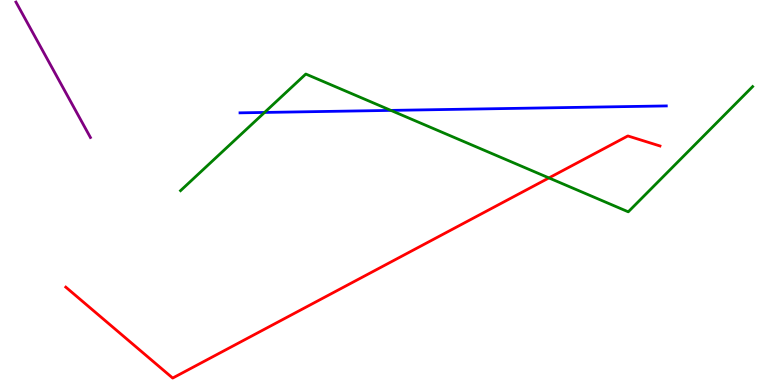[{'lines': ['blue', 'red'], 'intersections': []}, {'lines': ['green', 'red'], 'intersections': [{'x': 7.08, 'y': 5.38}]}, {'lines': ['purple', 'red'], 'intersections': []}, {'lines': ['blue', 'green'], 'intersections': [{'x': 3.41, 'y': 7.08}, {'x': 5.04, 'y': 7.13}]}, {'lines': ['blue', 'purple'], 'intersections': []}, {'lines': ['green', 'purple'], 'intersections': []}]